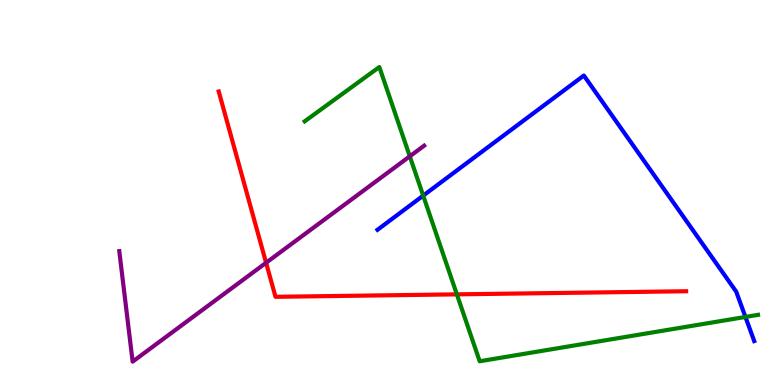[{'lines': ['blue', 'red'], 'intersections': []}, {'lines': ['green', 'red'], 'intersections': [{'x': 5.9, 'y': 2.35}]}, {'lines': ['purple', 'red'], 'intersections': [{'x': 3.43, 'y': 3.17}]}, {'lines': ['blue', 'green'], 'intersections': [{'x': 5.46, 'y': 4.92}, {'x': 9.62, 'y': 1.77}]}, {'lines': ['blue', 'purple'], 'intersections': []}, {'lines': ['green', 'purple'], 'intersections': [{'x': 5.29, 'y': 5.94}]}]